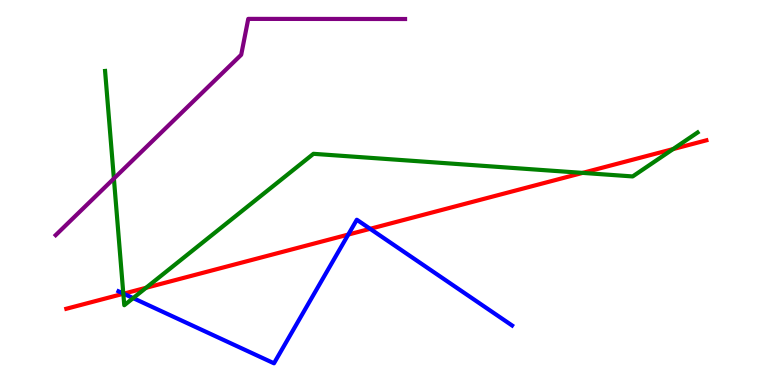[{'lines': ['blue', 'red'], 'intersections': [{'x': 1.59, 'y': 2.37}, {'x': 4.49, 'y': 3.91}, {'x': 4.78, 'y': 4.06}]}, {'lines': ['green', 'red'], 'intersections': [{'x': 1.59, 'y': 2.37}, {'x': 1.88, 'y': 2.53}, {'x': 7.52, 'y': 5.51}, {'x': 8.68, 'y': 6.13}]}, {'lines': ['purple', 'red'], 'intersections': []}, {'lines': ['blue', 'green'], 'intersections': [{'x': 1.59, 'y': 2.38}, {'x': 1.72, 'y': 2.26}]}, {'lines': ['blue', 'purple'], 'intersections': []}, {'lines': ['green', 'purple'], 'intersections': [{'x': 1.47, 'y': 5.36}]}]